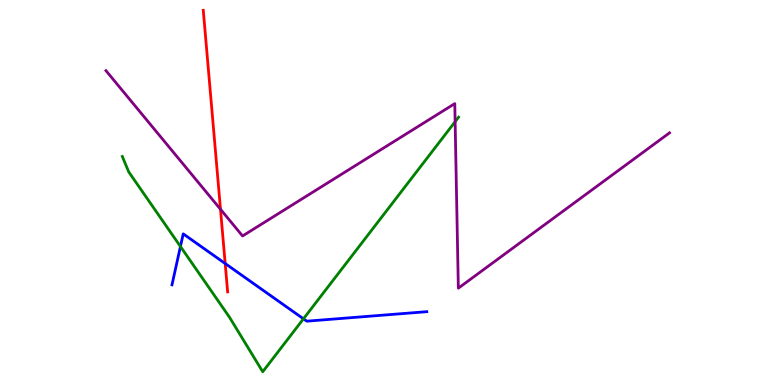[{'lines': ['blue', 'red'], 'intersections': [{'x': 2.91, 'y': 3.16}]}, {'lines': ['green', 'red'], 'intersections': []}, {'lines': ['purple', 'red'], 'intersections': [{'x': 2.85, 'y': 4.56}]}, {'lines': ['blue', 'green'], 'intersections': [{'x': 2.33, 'y': 3.6}, {'x': 3.92, 'y': 1.72}]}, {'lines': ['blue', 'purple'], 'intersections': []}, {'lines': ['green', 'purple'], 'intersections': [{'x': 5.87, 'y': 6.84}]}]